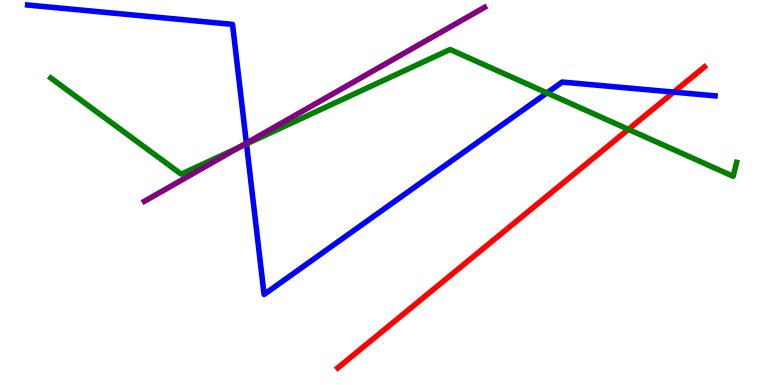[{'lines': ['blue', 'red'], 'intersections': [{'x': 8.69, 'y': 7.61}]}, {'lines': ['green', 'red'], 'intersections': [{'x': 8.11, 'y': 6.64}]}, {'lines': ['purple', 'red'], 'intersections': []}, {'lines': ['blue', 'green'], 'intersections': [{'x': 3.18, 'y': 6.26}, {'x': 7.06, 'y': 7.59}]}, {'lines': ['blue', 'purple'], 'intersections': [{'x': 3.18, 'y': 6.28}]}, {'lines': ['green', 'purple'], 'intersections': [{'x': 3.08, 'y': 6.17}]}]